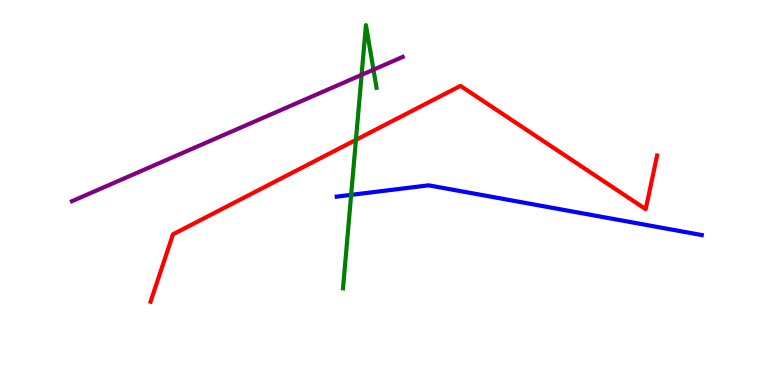[{'lines': ['blue', 'red'], 'intersections': []}, {'lines': ['green', 'red'], 'intersections': [{'x': 4.59, 'y': 6.37}]}, {'lines': ['purple', 'red'], 'intersections': []}, {'lines': ['blue', 'green'], 'intersections': [{'x': 4.53, 'y': 4.94}]}, {'lines': ['blue', 'purple'], 'intersections': []}, {'lines': ['green', 'purple'], 'intersections': [{'x': 4.67, 'y': 8.06}, {'x': 4.82, 'y': 8.19}]}]